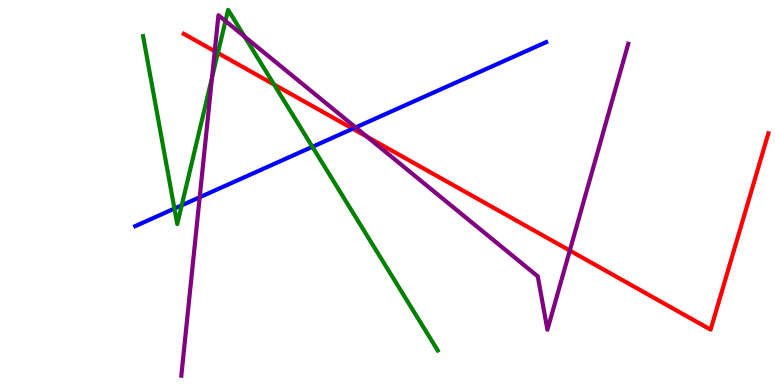[{'lines': ['blue', 'red'], 'intersections': [{'x': 4.55, 'y': 6.66}]}, {'lines': ['green', 'red'], 'intersections': [{'x': 2.81, 'y': 8.62}, {'x': 3.54, 'y': 7.8}]}, {'lines': ['purple', 'red'], 'intersections': [{'x': 2.77, 'y': 8.67}, {'x': 4.74, 'y': 6.45}, {'x': 7.35, 'y': 3.49}]}, {'lines': ['blue', 'green'], 'intersections': [{'x': 2.25, 'y': 4.58}, {'x': 2.34, 'y': 4.67}, {'x': 4.03, 'y': 6.19}]}, {'lines': ['blue', 'purple'], 'intersections': [{'x': 2.58, 'y': 4.88}, {'x': 4.59, 'y': 6.69}]}, {'lines': ['green', 'purple'], 'intersections': [{'x': 2.74, 'y': 7.98}, {'x': 2.91, 'y': 9.45}, {'x': 3.16, 'y': 9.05}]}]